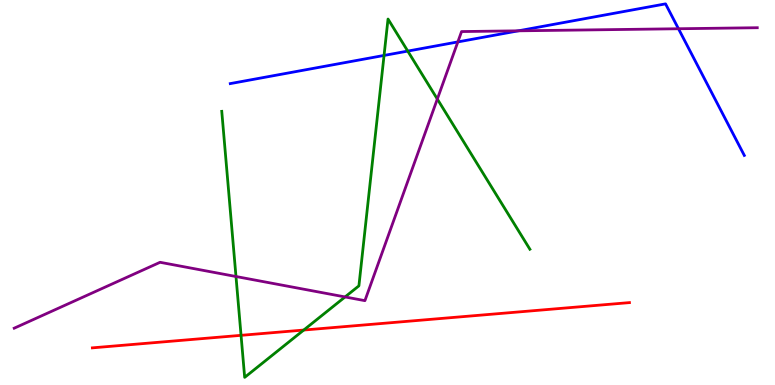[{'lines': ['blue', 'red'], 'intersections': []}, {'lines': ['green', 'red'], 'intersections': [{'x': 3.11, 'y': 1.29}, {'x': 3.92, 'y': 1.43}]}, {'lines': ['purple', 'red'], 'intersections': []}, {'lines': ['blue', 'green'], 'intersections': [{'x': 4.96, 'y': 8.56}, {'x': 5.26, 'y': 8.67}]}, {'lines': ['blue', 'purple'], 'intersections': [{'x': 5.91, 'y': 8.91}, {'x': 6.69, 'y': 9.2}, {'x': 8.75, 'y': 9.25}]}, {'lines': ['green', 'purple'], 'intersections': [{'x': 3.04, 'y': 2.82}, {'x': 4.45, 'y': 2.29}, {'x': 5.64, 'y': 7.43}]}]